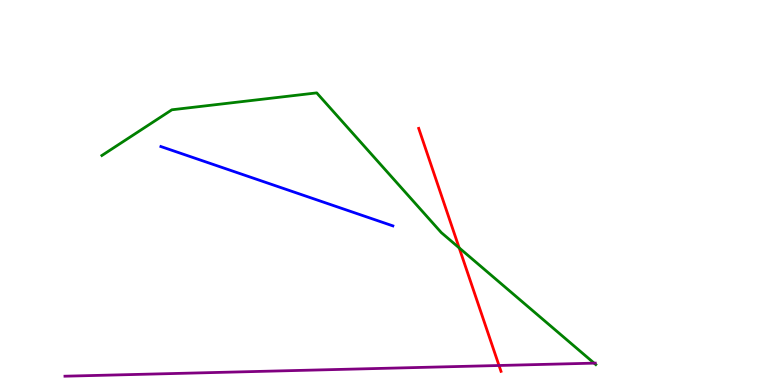[{'lines': ['blue', 'red'], 'intersections': []}, {'lines': ['green', 'red'], 'intersections': [{'x': 5.92, 'y': 3.56}]}, {'lines': ['purple', 'red'], 'intersections': [{'x': 6.44, 'y': 0.507}]}, {'lines': ['blue', 'green'], 'intersections': []}, {'lines': ['blue', 'purple'], 'intersections': []}, {'lines': ['green', 'purple'], 'intersections': [{'x': 7.67, 'y': 0.568}]}]